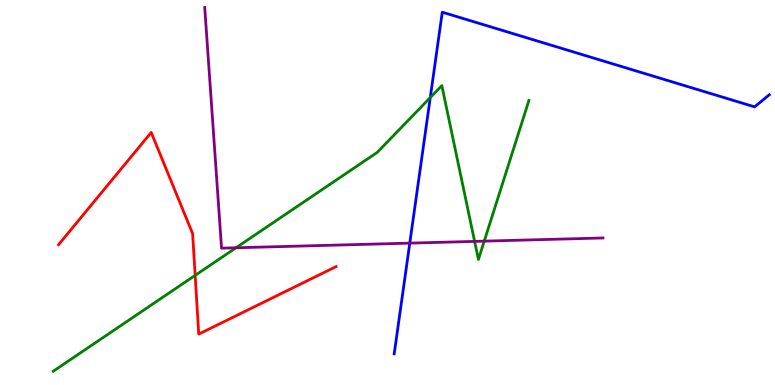[{'lines': ['blue', 'red'], 'intersections': []}, {'lines': ['green', 'red'], 'intersections': [{'x': 2.52, 'y': 2.85}]}, {'lines': ['purple', 'red'], 'intersections': []}, {'lines': ['blue', 'green'], 'intersections': [{'x': 5.55, 'y': 7.47}]}, {'lines': ['blue', 'purple'], 'intersections': [{'x': 5.29, 'y': 3.68}]}, {'lines': ['green', 'purple'], 'intersections': [{'x': 3.05, 'y': 3.56}, {'x': 6.12, 'y': 3.73}, {'x': 6.25, 'y': 3.74}]}]